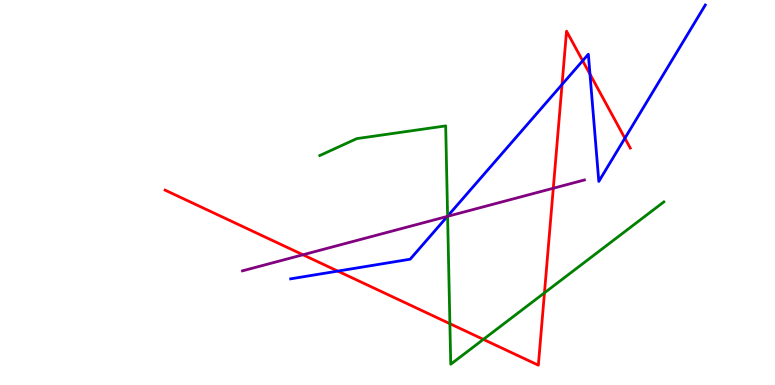[{'lines': ['blue', 'red'], 'intersections': [{'x': 4.36, 'y': 2.96}, {'x': 7.25, 'y': 7.81}, {'x': 7.52, 'y': 8.42}, {'x': 7.61, 'y': 8.07}, {'x': 8.06, 'y': 6.41}]}, {'lines': ['green', 'red'], 'intersections': [{'x': 5.8, 'y': 1.59}, {'x': 6.24, 'y': 1.18}, {'x': 7.03, 'y': 2.39}]}, {'lines': ['purple', 'red'], 'intersections': [{'x': 3.91, 'y': 3.38}, {'x': 7.14, 'y': 5.11}]}, {'lines': ['blue', 'green'], 'intersections': [{'x': 5.78, 'y': 4.39}]}, {'lines': ['blue', 'purple'], 'intersections': [{'x': 5.77, 'y': 4.38}]}, {'lines': ['green', 'purple'], 'intersections': [{'x': 5.78, 'y': 4.38}]}]